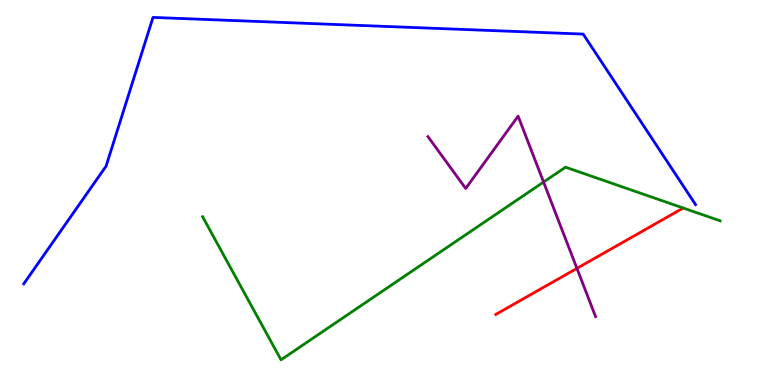[{'lines': ['blue', 'red'], 'intersections': []}, {'lines': ['green', 'red'], 'intersections': []}, {'lines': ['purple', 'red'], 'intersections': [{'x': 7.44, 'y': 3.03}]}, {'lines': ['blue', 'green'], 'intersections': []}, {'lines': ['blue', 'purple'], 'intersections': []}, {'lines': ['green', 'purple'], 'intersections': [{'x': 7.01, 'y': 5.27}]}]